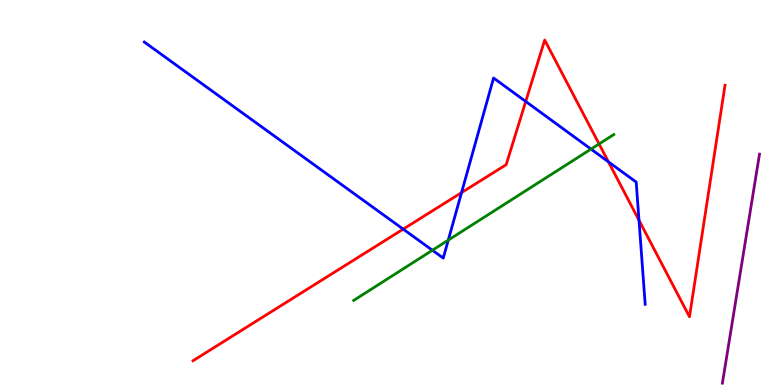[{'lines': ['blue', 'red'], 'intersections': [{'x': 5.2, 'y': 4.05}, {'x': 5.96, 'y': 5.0}, {'x': 6.78, 'y': 7.36}, {'x': 7.85, 'y': 5.8}, {'x': 8.25, 'y': 4.28}]}, {'lines': ['green', 'red'], 'intersections': [{'x': 7.73, 'y': 6.26}]}, {'lines': ['purple', 'red'], 'intersections': []}, {'lines': ['blue', 'green'], 'intersections': [{'x': 5.58, 'y': 3.5}, {'x': 5.78, 'y': 3.76}, {'x': 7.63, 'y': 6.13}]}, {'lines': ['blue', 'purple'], 'intersections': []}, {'lines': ['green', 'purple'], 'intersections': []}]